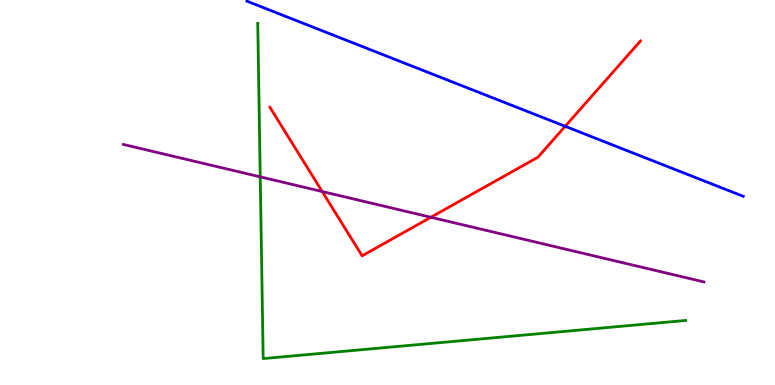[{'lines': ['blue', 'red'], 'intersections': [{'x': 7.29, 'y': 6.72}]}, {'lines': ['green', 'red'], 'intersections': []}, {'lines': ['purple', 'red'], 'intersections': [{'x': 4.16, 'y': 5.03}, {'x': 5.56, 'y': 4.36}]}, {'lines': ['blue', 'green'], 'intersections': []}, {'lines': ['blue', 'purple'], 'intersections': []}, {'lines': ['green', 'purple'], 'intersections': [{'x': 3.36, 'y': 5.41}]}]